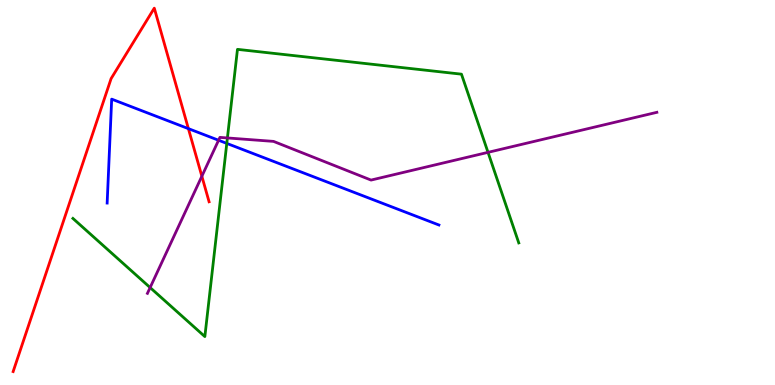[{'lines': ['blue', 'red'], 'intersections': [{'x': 2.43, 'y': 6.66}]}, {'lines': ['green', 'red'], 'intersections': []}, {'lines': ['purple', 'red'], 'intersections': [{'x': 2.6, 'y': 5.42}]}, {'lines': ['blue', 'green'], 'intersections': [{'x': 2.93, 'y': 6.28}]}, {'lines': ['blue', 'purple'], 'intersections': [{'x': 2.82, 'y': 6.36}]}, {'lines': ['green', 'purple'], 'intersections': [{'x': 1.94, 'y': 2.53}, {'x': 2.93, 'y': 6.42}, {'x': 6.3, 'y': 6.04}]}]